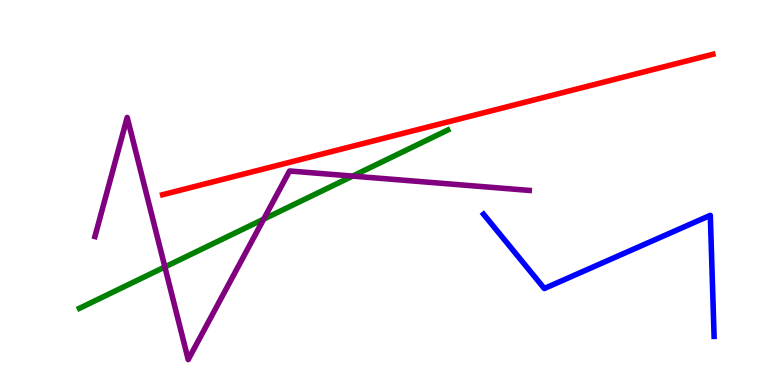[{'lines': ['blue', 'red'], 'intersections': []}, {'lines': ['green', 'red'], 'intersections': []}, {'lines': ['purple', 'red'], 'intersections': []}, {'lines': ['blue', 'green'], 'intersections': []}, {'lines': ['blue', 'purple'], 'intersections': []}, {'lines': ['green', 'purple'], 'intersections': [{'x': 2.13, 'y': 3.07}, {'x': 3.4, 'y': 4.31}, {'x': 4.55, 'y': 5.43}]}]